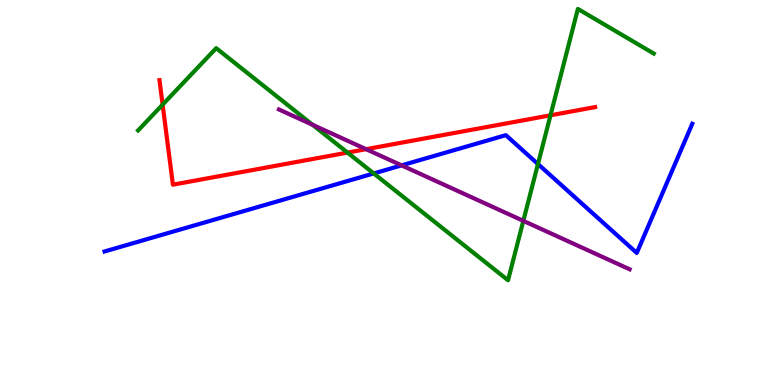[{'lines': ['blue', 'red'], 'intersections': []}, {'lines': ['green', 'red'], 'intersections': [{'x': 2.1, 'y': 7.28}, {'x': 4.48, 'y': 6.04}, {'x': 7.1, 'y': 7.01}]}, {'lines': ['purple', 'red'], 'intersections': [{'x': 4.72, 'y': 6.12}]}, {'lines': ['blue', 'green'], 'intersections': [{'x': 4.82, 'y': 5.49}, {'x': 6.94, 'y': 5.74}]}, {'lines': ['blue', 'purple'], 'intersections': [{'x': 5.18, 'y': 5.7}]}, {'lines': ['green', 'purple'], 'intersections': [{'x': 4.03, 'y': 6.76}, {'x': 6.75, 'y': 4.26}]}]